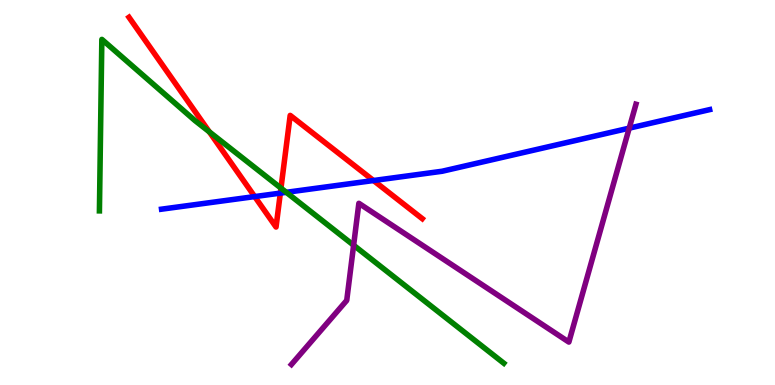[{'lines': ['blue', 'red'], 'intersections': [{'x': 3.29, 'y': 4.89}, {'x': 3.62, 'y': 4.98}, {'x': 4.82, 'y': 5.31}]}, {'lines': ['green', 'red'], 'intersections': [{'x': 2.7, 'y': 6.58}, {'x': 3.63, 'y': 5.11}]}, {'lines': ['purple', 'red'], 'intersections': []}, {'lines': ['blue', 'green'], 'intersections': [{'x': 3.69, 'y': 5.0}]}, {'lines': ['blue', 'purple'], 'intersections': [{'x': 8.12, 'y': 6.67}]}, {'lines': ['green', 'purple'], 'intersections': [{'x': 4.56, 'y': 3.63}]}]